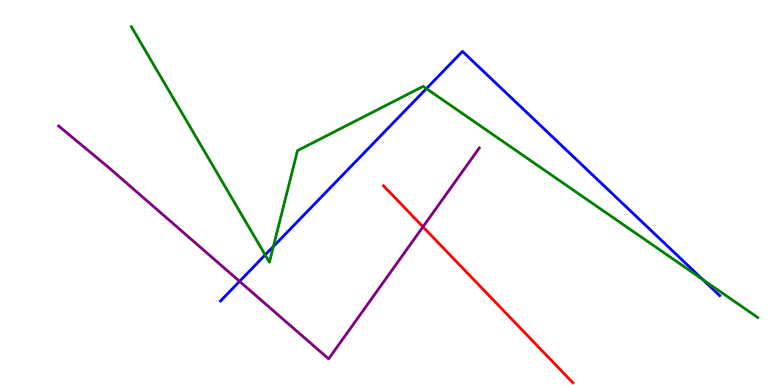[{'lines': ['blue', 'red'], 'intersections': []}, {'lines': ['green', 'red'], 'intersections': []}, {'lines': ['purple', 'red'], 'intersections': [{'x': 5.46, 'y': 4.11}]}, {'lines': ['blue', 'green'], 'intersections': [{'x': 3.42, 'y': 3.38}, {'x': 3.53, 'y': 3.6}, {'x': 5.5, 'y': 7.7}, {'x': 9.07, 'y': 2.74}]}, {'lines': ['blue', 'purple'], 'intersections': [{'x': 3.09, 'y': 2.69}]}, {'lines': ['green', 'purple'], 'intersections': []}]